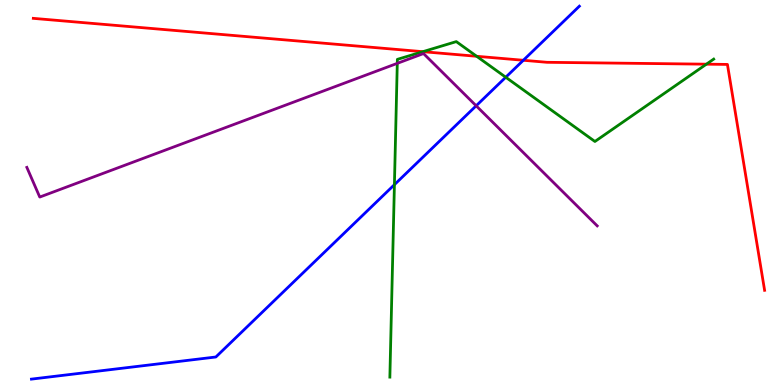[{'lines': ['blue', 'red'], 'intersections': [{'x': 6.75, 'y': 8.43}]}, {'lines': ['green', 'red'], 'intersections': [{'x': 5.46, 'y': 8.66}, {'x': 6.15, 'y': 8.54}, {'x': 9.11, 'y': 8.33}]}, {'lines': ['purple', 'red'], 'intersections': []}, {'lines': ['blue', 'green'], 'intersections': [{'x': 5.09, 'y': 5.2}, {'x': 6.53, 'y': 7.99}]}, {'lines': ['blue', 'purple'], 'intersections': [{'x': 6.14, 'y': 7.25}]}, {'lines': ['green', 'purple'], 'intersections': [{'x': 5.13, 'y': 8.35}]}]